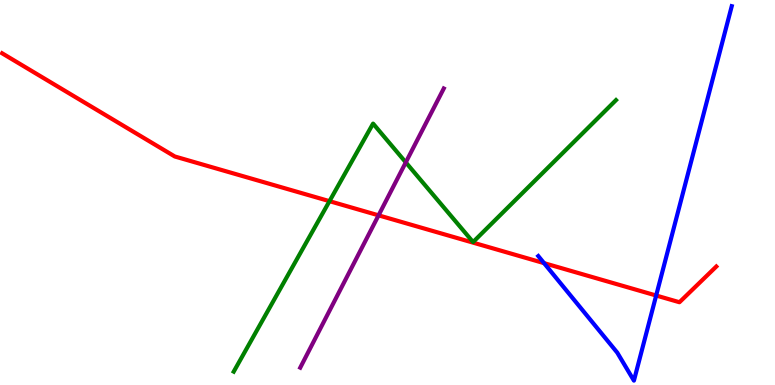[{'lines': ['blue', 'red'], 'intersections': [{'x': 7.02, 'y': 3.17}, {'x': 8.47, 'y': 2.32}]}, {'lines': ['green', 'red'], 'intersections': [{'x': 4.25, 'y': 4.77}]}, {'lines': ['purple', 'red'], 'intersections': [{'x': 4.88, 'y': 4.41}]}, {'lines': ['blue', 'green'], 'intersections': []}, {'lines': ['blue', 'purple'], 'intersections': []}, {'lines': ['green', 'purple'], 'intersections': [{'x': 5.24, 'y': 5.78}]}]